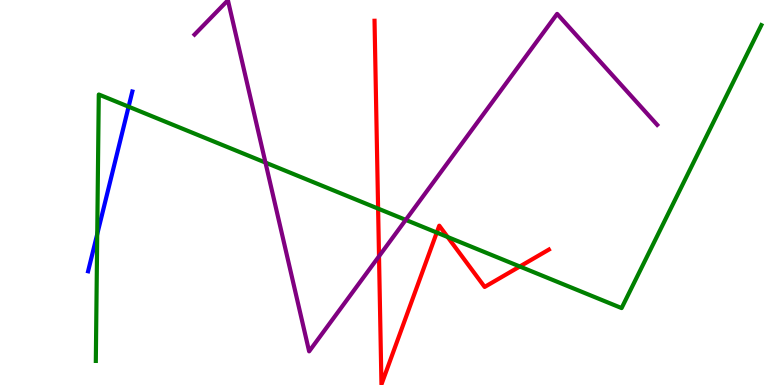[{'lines': ['blue', 'red'], 'intersections': []}, {'lines': ['green', 'red'], 'intersections': [{'x': 4.88, 'y': 4.58}, {'x': 5.64, 'y': 3.96}, {'x': 5.78, 'y': 3.84}, {'x': 6.71, 'y': 3.08}]}, {'lines': ['purple', 'red'], 'intersections': [{'x': 4.89, 'y': 3.34}]}, {'lines': ['blue', 'green'], 'intersections': [{'x': 1.25, 'y': 3.92}, {'x': 1.66, 'y': 7.23}]}, {'lines': ['blue', 'purple'], 'intersections': []}, {'lines': ['green', 'purple'], 'intersections': [{'x': 3.43, 'y': 5.78}, {'x': 5.24, 'y': 4.29}]}]